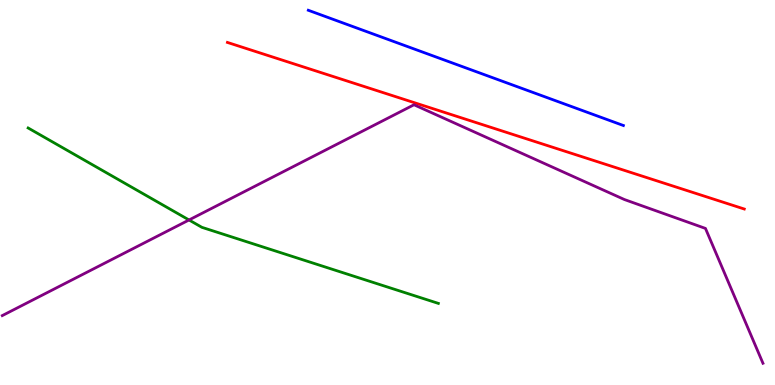[{'lines': ['blue', 'red'], 'intersections': []}, {'lines': ['green', 'red'], 'intersections': []}, {'lines': ['purple', 'red'], 'intersections': []}, {'lines': ['blue', 'green'], 'intersections': []}, {'lines': ['blue', 'purple'], 'intersections': []}, {'lines': ['green', 'purple'], 'intersections': [{'x': 2.44, 'y': 4.29}]}]